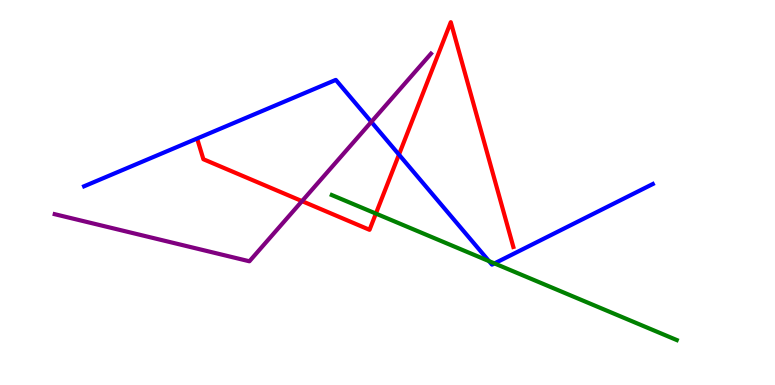[{'lines': ['blue', 'red'], 'intersections': [{'x': 5.15, 'y': 5.98}]}, {'lines': ['green', 'red'], 'intersections': [{'x': 4.85, 'y': 4.45}]}, {'lines': ['purple', 'red'], 'intersections': [{'x': 3.9, 'y': 4.78}]}, {'lines': ['blue', 'green'], 'intersections': [{'x': 6.31, 'y': 3.22}, {'x': 6.38, 'y': 3.16}]}, {'lines': ['blue', 'purple'], 'intersections': [{'x': 4.79, 'y': 6.83}]}, {'lines': ['green', 'purple'], 'intersections': []}]